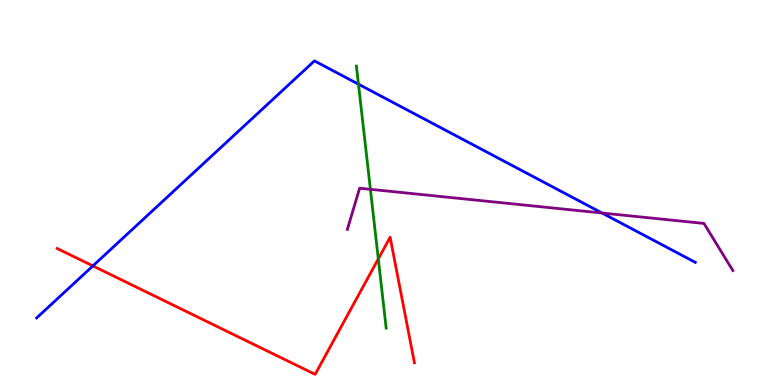[{'lines': ['blue', 'red'], 'intersections': [{'x': 1.2, 'y': 3.09}]}, {'lines': ['green', 'red'], 'intersections': [{'x': 4.88, 'y': 3.28}]}, {'lines': ['purple', 'red'], 'intersections': []}, {'lines': ['blue', 'green'], 'intersections': [{'x': 4.63, 'y': 7.81}]}, {'lines': ['blue', 'purple'], 'intersections': [{'x': 7.77, 'y': 4.47}]}, {'lines': ['green', 'purple'], 'intersections': [{'x': 4.78, 'y': 5.08}]}]